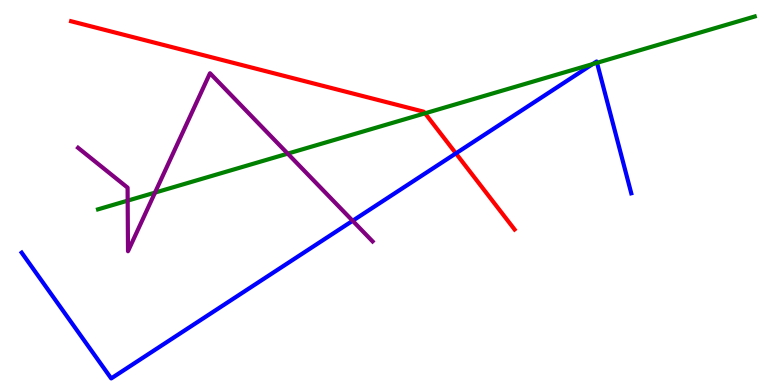[{'lines': ['blue', 'red'], 'intersections': [{'x': 5.88, 'y': 6.02}]}, {'lines': ['green', 'red'], 'intersections': [{'x': 5.48, 'y': 7.06}]}, {'lines': ['purple', 'red'], 'intersections': []}, {'lines': ['blue', 'green'], 'intersections': [{'x': 7.65, 'y': 8.34}, {'x': 7.7, 'y': 8.37}]}, {'lines': ['blue', 'purple'], 'intersections': [{'x': 4.55, 'y': 4.27}]}, {'lines': ['green', 'purple'], 'intersections': [{'x': 1.65, 'y': 4.79}, {'x': 2.0, 'y': 5.0}, {'x': 3.71, 'y': 6.01}]}]